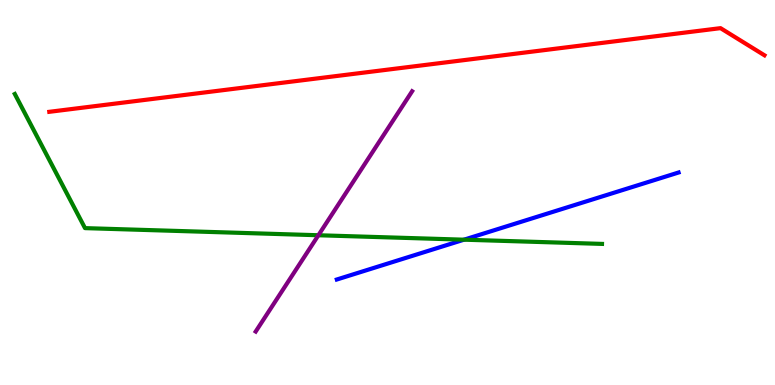[{'lines': ['blue', 'red'], 'intersections': []}, {'lines': ['green', 'red'], 'intersections': []}, {'lines': ['purple', 'red'], 'intersections': []}, {'lines': ['blue', 'green'], 'intersections': [{'x': 5.99, 'y': 3.77}]}, {'lines': ['blue', 'purple'], 'intersections': []}, {'lines': ['green', 'purple'], 'intersections': [{'x': 4.11, 'y': 3.89}]}]